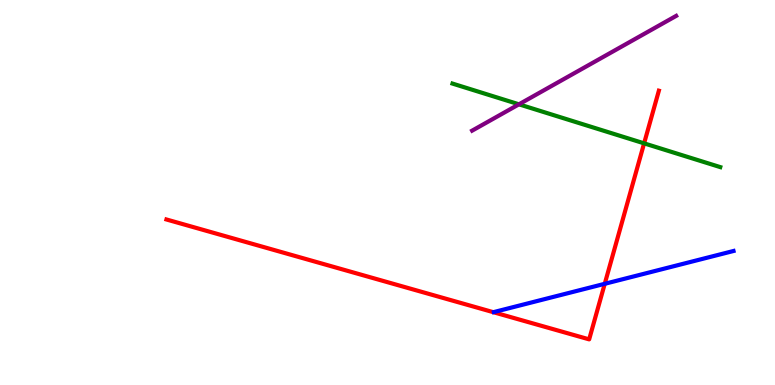[{'lines': ['blue', 'red'], 'intersections': [{'x': 7.8, 'y': 2.63}]}, {'lines': ['green', 'red'], 'intersections': [{'x': 8.31, 'y': 6.28}]}, {'lines': ['purple', 'red'], 'intersections': []}, {'lines': ['blue', 'green'], 'intersections': []}, {'lines': ['blue', 'purple'], 'intersections': []}, {'lines': ['green', 'purple'], 'intersections': [{'x': 6.7, 'y': 7.29}]}]